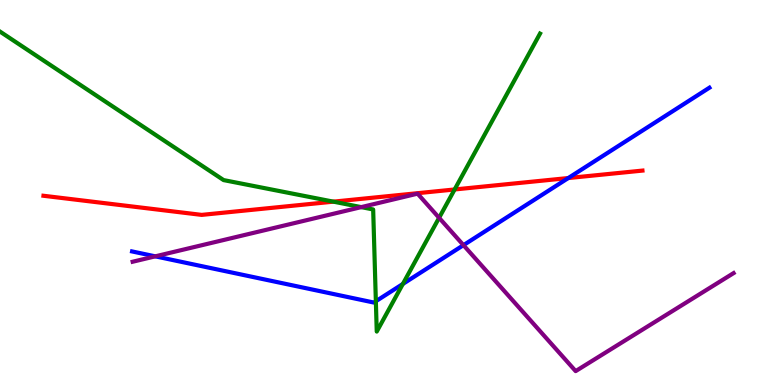[{'lines': ['blue', 'red'], 'intersections': [{'x': 7.33, 'y': 5.38}]}, {'lines': ['green', 'red'], 'intersections': [{'x': 4.3, 'y': 4.76}, {'x': 5.87, 'y': 5.08}]}, {'lines': ['purple', 'red'], 'intersections': []}, {'lines': ['blue', 'green'], 'intersections': [{'x': 4.85, 'y': 2.18}, {'x': 5.2, 'y': 2.62}]}, {'lines': ['blue', 'purple'], 'intersections': [{'x': 2.0, 'y': 3.34}, {'x': 5.98, 'y': 3.63}]}, {'lines': ['green', 'purple'], 'intersections': [{'x': 4.66, 'y': 4.62}, {'x': 5.67, 'y': 4.34}]}]